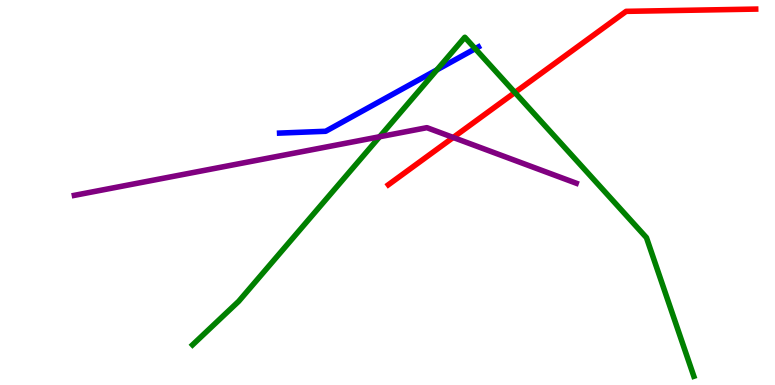[{'lines': ['blue', 'red'], 'intersections': []}, {'lines': ['green', 'red'], 'intersections': [{'x': 6.64, 'y': 7.6}]}, {'lines': ['purple', 'red'], 'intersections': [{'x': 5.85, 'y': 6.43}]}, {'lines': ['blue', 'green'], 'intersections': [{'x': 5.64, 'y': 8.19}, {'x': 6.13, 'y': 8.73}]}, {'lines': ['blue', 'purple'], 'intersections': []}, {'lines': ['green', 'purple'], 'intersections': [{'x': 4.9, 'y': 6.45}]}]